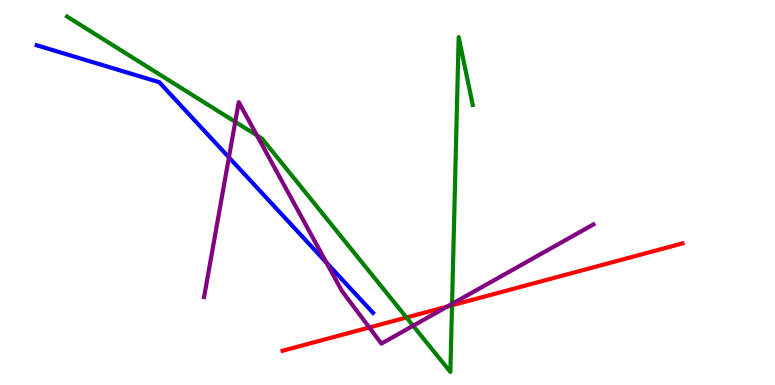[{'lines': ['blue', 'red'], 'intersections': []}, {'lines': ['green', 'red'], 'intersections': [{'x': 5.24, 'y': 1.75}, {'x': 5.83, 'y': 2.07}]}, {'lines': ['purple', 'red'], 'intersections': [{'x': 4.77, 'y': 1.49}, {'x': 5.77, 'y': 2.04}]}, {'lines': ['blue', 'green'], 'intersections': []}, {'lines': ['blue', 'purple'], 'intersections': [{'x': 2.95, 'y': 5.91}, {'x': 4.21, 'y': 3.18}]}, {'lines': ['green', 'purple'], 'intersections': [{'x': 3.04, 'y': 6.84}, {'x': 3.32, 'y': 6.48}, {'x': 5.33, 'y': 1.54}, {'x': 5.83, 'y': 2.11}]}]